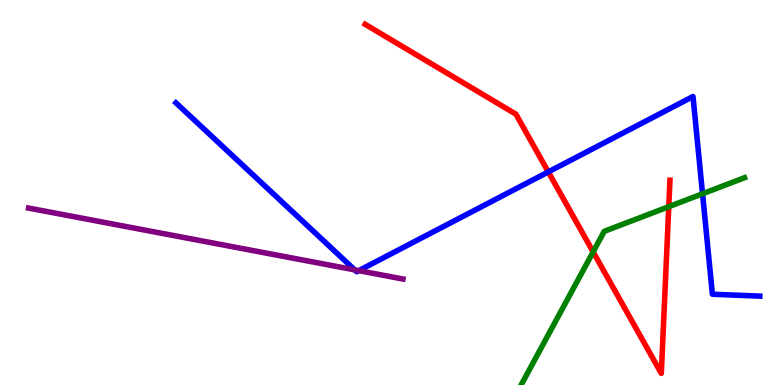[{'lines': ['blue', 'red'], 'intersections': [{'x': 7.07, 'y': 5.53}]}, {'lines': ['green', 'red'], 'intersections': [{'x': 7.65, 'y': 3.46}, {'x': 8.63, 'y': 4.63}]}, {'lines': ['purple', 'red'], 'intersections': []}, {'lines': ['blue', 'green'], 'intersections': [{'x': 9.06, 'y': 4.97}]}, {'lines': ['blue', 'purple'], 'intersections': [{'x': 4.58, 'y': 2.99}, {'x': 4.63, 'y': 2.97}]}, {'lines': ['green', 'purple'], 'intersections': []}]